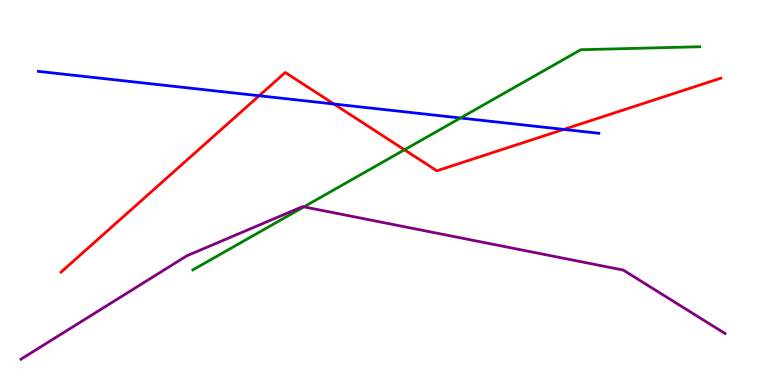[{'lines': ['blue', 'red'], 'intersections': [{'x': 3.34, 'y': 7.51}, {'x': 4.31, 'y': 7.3}, {'x': 7.27, 'y': 6.64}]}, {'lines': ['green', 'red'], 'intersections': [{'x': 5.22, 'y': 6.11}]}, {'lines': ['purple', 'red'], 'intersections': []}, {'lines': ['blue', 'green'], 'intersections': [{'x': 5.94, 'y': 6.94}]}, {'lines': ['blue', 'purple'], 'intersections': []}, {'lines': ['green', 'purple'], 'intersections': [{'x': 3.92, 'y': 4.63}]}]